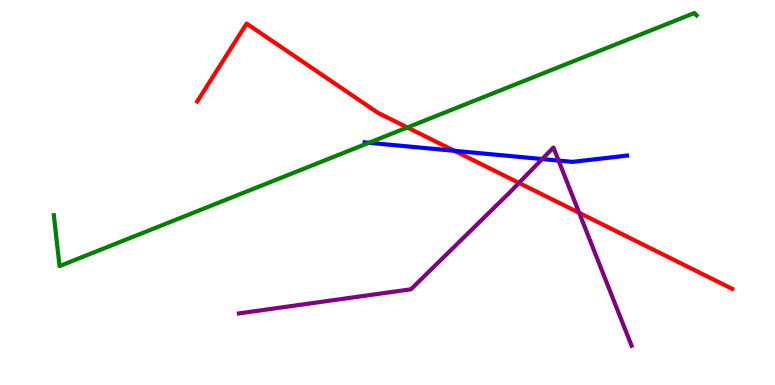[{'lines': ['blue', 'red'], 'intersections': [{'x': 5.86, 'y': 6.08}]}, {'lines': ['green', 'red'], 'intersections': [{'x': 5.26, 'y': 6.69}]}, {'lines': ['purple', 'red'], 'intersections': [{'x': 6.7, 'y': 5.25}, {'x': 7.47, 'y': 4.47}]}, {'lines': ['blue', 'green'], 'intersections': [{'x': 4.76, 'y': 6.29}]}, {'lines': ['blue', 'purple'], 'intersections': [{'x': 7.0, 'y': 5.87}, {'x': 7.21, 'y': 5.83}]}, {'lines': ['green', 'purple'], 'intersections': []}]